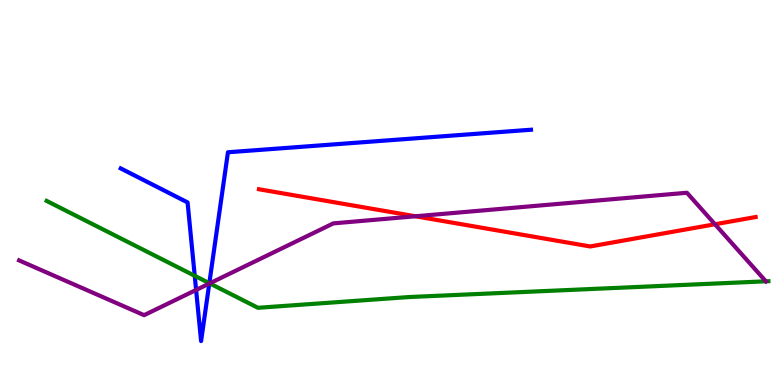[{'lines': ['blue', 'red'], 'intersections': []}, {'lines': ['green', 'red'], 'intersections': []}, {'lines': ['purple', 'red'], 'intersections': [{'x': 5.36, 'y': 4.38}, {'x': 9.23, 'y': 4.17}]}, {'lines': ['blue', 'green'], 'intersections': [{'x': 2.51, 'y': 2.84}, {'x': 2.7, 'y': 2.64}]}, {'lines': ['blue', 'purple'], 'intersections': [{'x': 2.53, 'y': 2.47}, {'x': 2.7, 'y': 2.63}]}, {'lines': ['green', 'purple'], 'intersections': [{'x': 2.71, 'y': 2.64}, {'x': 9.88, 'y': 2.69}]}]